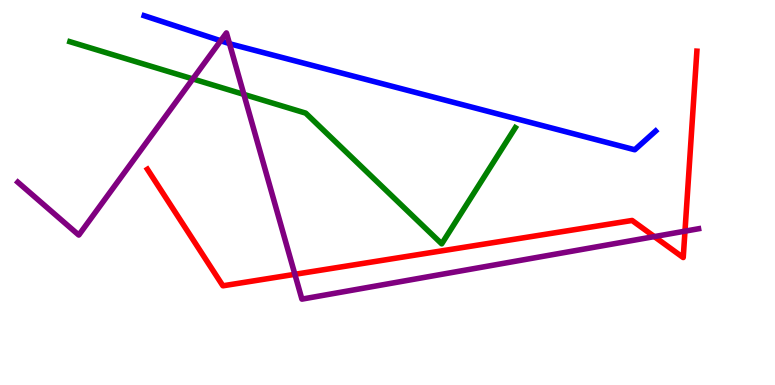[{'lines': ['blue', 'red'], 'intersections': []}, {'lines': ['green', 'red'], 'intersections': []}, {'lines': ['purple', 'red'], 'intersections': [{'x': 3.8, 'y': 2.88}, {'x': 8.44, 'y': 3.85}, {'x': 8.84, 'y': 4.0}]}, {'lines': ['blue', 'green'], 'intersections': []}, {'lines': ['blue', 'purple'], 'intersections': [{'x': 2.85, 'y': 8.94}, {'x': 2.96, 'y': 8.87}]}, {'lines': ['green', 'purple'], 'intersections': [{'x': 2.49, 'y': 7.95}, {'x': 3.15, 'y': 7.55}]}]